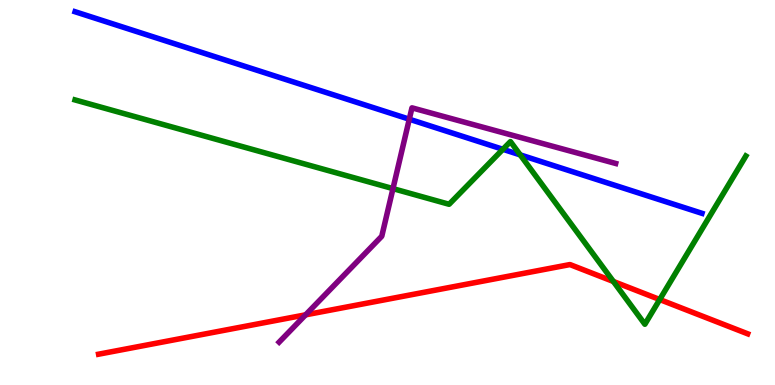[{'lines': ['blue', 'red'], 'intersections': []}, {'lines': ['green', 'red'], 'intersections': [{'x': 7.91, 'y': 2.69}, {'x': 8.51, 'y': 2.22}]}, {'lines': ['purple', 'red'], 'intersections': [{'x': 3.94, 'y': 1.82}]}, {'lines': ['blue', 'green'], 'intersections': [{'x': 6.49, 'y': 6.12}, {'x': 6.71, 'y': 5.98}]}, {'lines': ['blue', 'purple'], 'intersections': [{'x': 5.28, 'y': 6.9}]}, {'lines': ['green', 'purple'], 'intersections': [{'x': 5.07, 'y': 5.1}]}]